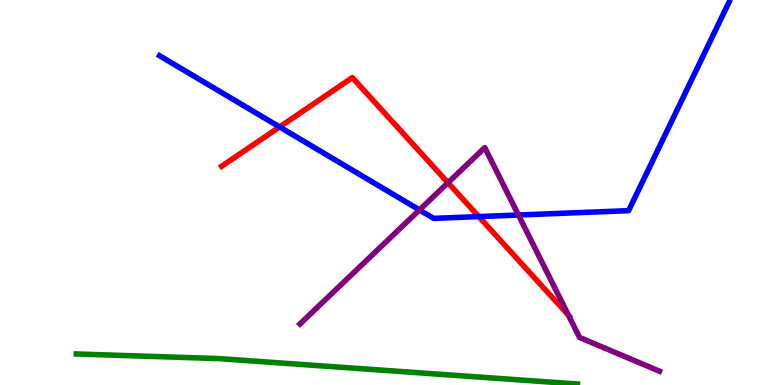[{'lines': ['blue', 'red'], 'intersections': [{'x': 3.61, 'y': 6.7}, {'x': 6.18, 'y': 4.37}]}, {'lines': ['green', 'red'], 'intersections': []}, {'lines': ['purple', 'red'], 'intersections': [{'x': 5.78, 'y': 5.25}, {'x': 7.33, 'y': 1.82}]}, {'lines': ['blue', 'green'], 'intersections': []}, {'lines': ['blue', 'purple'], 'intersections': [{'x': 5.41, 'y': 4.55}, {'x': 6.69, 'y': 4.42}]}, {'lines': ['green', 'purple'], 'intersections': []}]